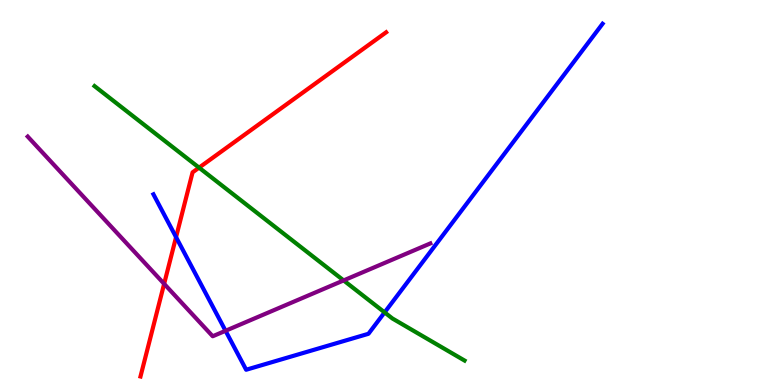[{'lines': ['blue', 'red'], 'intersections': [{'x': 2.27, 'y': 3.84}]}, {'lines': ['green', 'red'], 'intersections': [{'x': 2.57, 'y': 5.65}]}, {'lines': ['purple', 'red'], 'intersections': [{'x': 2.12, 'y': 2.63}]}, {'lines': ['blue', 'green'], 'intersections': [{'x': 4.96, 'y': 1.89}]}, {'lines': ['blue', 'purple'], 'intersections': [{'x': 2.91, 'y': 1.41}]}, {'lines': ['green', 'purple'], 'intersections': [{'x': 4.43, 'y': 2.72}]}]